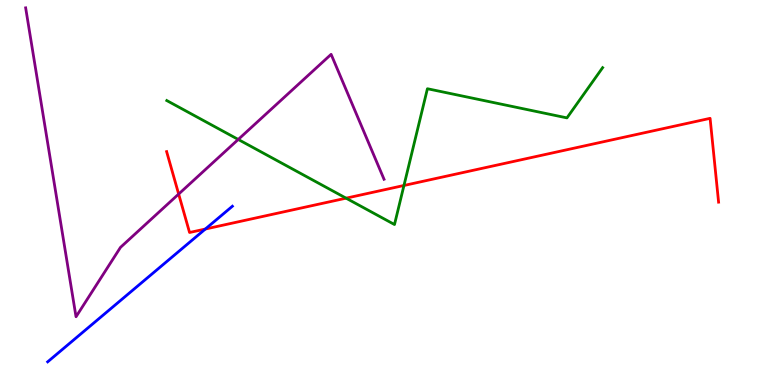[{'lines': ['blue', 'red'], 'intersections': [{'x': 2.65, 'y': 4.05}]}, {'lines': ['green', 'red'], 'intersections': [{'x': 4.47, 'y': 4.85}, {'x': 5.21, 'y': 5.18}]}, {'lines': ['purple', 'red'], 'intersections': [{'x': 2.31, 'y': 4.96}]}, {'lines': ['blue', 'green'], 'intersections': []}, {'lines': ['blue', 'purple'], 'intersections': []}, {'lines': ['green', 'purple'], 'intersections': [{'x': 3.07, 'y': 6.38}]}]